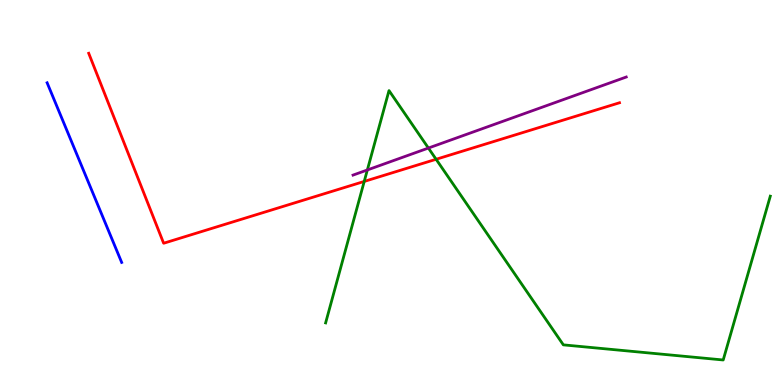[{'lines': ['blue', 'red'], 'intersections': []}, {'lines': ['green', 'red'], 'intersections': [{'x': 4.7, 'y': 5.29}, {'x': 5.63, 'y': 5.86}]}, {'lines': ['purple', 'red'], 'intersections': []}, {'lines': ['blue', 'green'], 'intersections': []}, {'lines': ['blue', 'purple'], 'intersections': []}, {'lines': ['green', 'purple'], 'intersections': [{'x': 4.74, 'y': 5.59}, {'x': 5.53, 'y': 6.15}]}]